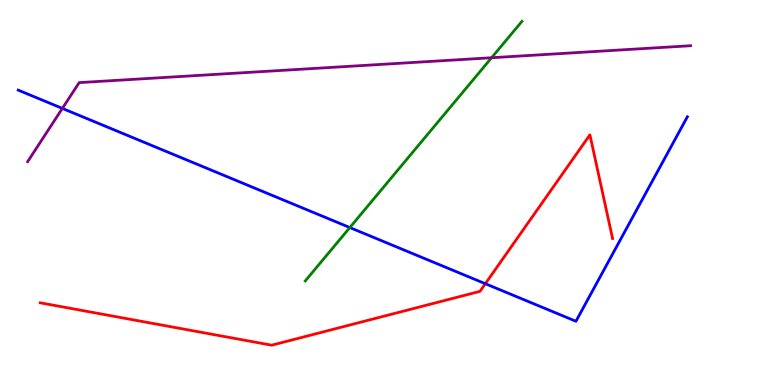[{'lines': ['blue', 'red'], 'intersections': [{'x': 6.26, 'y': 2.63}]}, {'lines': ['green', 'red'], 'intersections': []}, {'lines': ['purple', 'red'], 'intersections': []}, {'lines': ['blue', 'green'], 'intersections': [{'x': 4.51, 'y': 4.09}]}, {'lines': ['blue', 'purple'], 'intersections': [{'x': 0.805, 'y': 7.18}]}, {'lines': ['green', 'purple'], 'intersections': [{'x': 6.34, 'y': 8.5}]}]